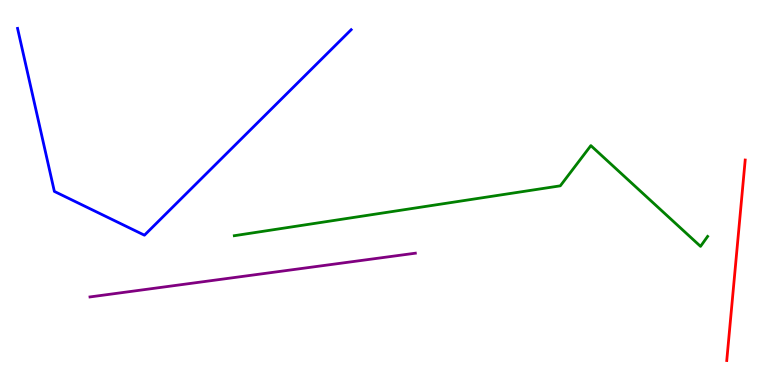[{'lines': ['blue', 'red'], 'intersections': []}, {'lines': ['green', 'red'], 'intersections': []}, {'lines': ['purple', 'red'], 'intersections': []}, {'lines': ['blue', 'green'], 'intersections': []}, {'lines': ['blue', 'purple'], 'intersections': []}, {'lines': ['green', 'purple'], 'intersections': []}]